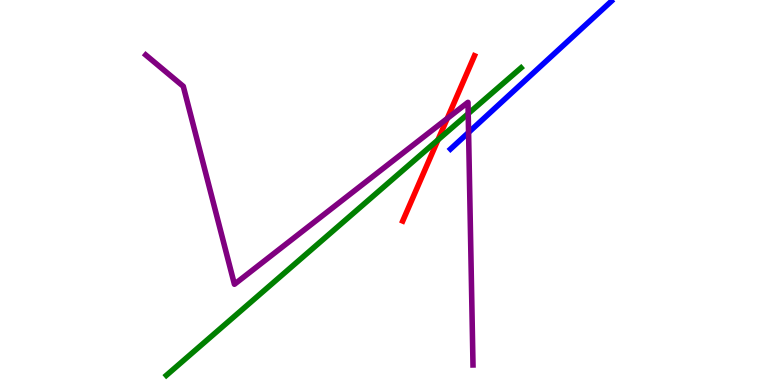[{'lines': ['blue', 'red'], 'intersections': []}, {'lines': ['green', 'red'], 'intersections': [{'x': 5.65, 'y': 6.37}]}, {'lines': ['purple', 'red'], 'intersections': [{'x': 5.77, 'y': 6.92}]}, {'lines': ['blue', 'green'], 'intersections': []}, {'lines': ['blue', 'purple'], 'intersections': [{'x': 6.05, 'y': 6.56}]}, {'lines': ['green', 'purple'], 'intersections': [{'x': 6.04, 'y': 7.05}]}]